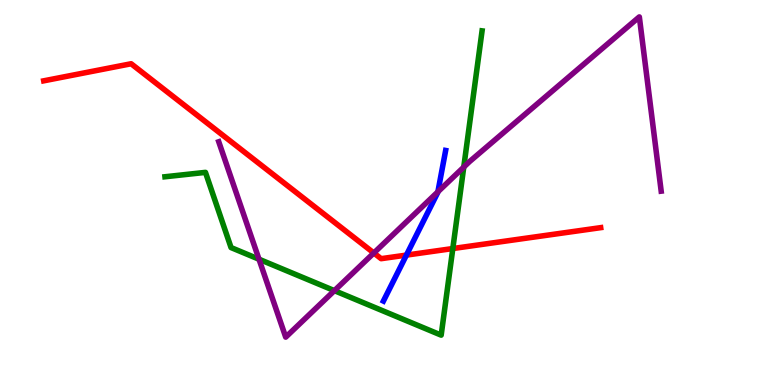[{'lines': ['blue', 'red'], 'intersections': [{'x': 5.24, 'y': 3.37}]}, {'lines': ['green', 'red'], 'intersections': [{'x': 5.84, 'y': 3.54}]}, {'lines': ['purple', 'red'], 'intersections': [{'x': 4.82, 'y': 3.43}]}, {'lines': ['blue', 'green'], 'intersections': []}, {'lines': ['blue', 'purple'], 'intersections': [{'x': 5.65, 'y': 5.02}]}, {'lines': ['green', 'purple'], 'intersections': [{'x': 3.34, 'y': 3.27}, {'x': 4.31, 'y': 2.45}, {'x': 5.98, 'y': 5.66}]}]